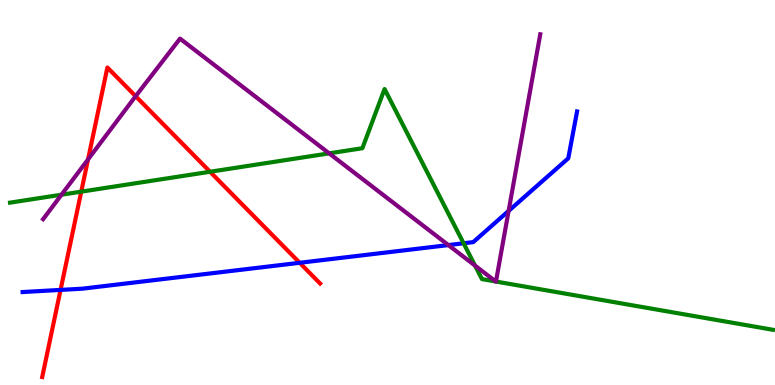[{'lines': ['blue', 'red'], 'intersections': [{'x': 0.781, 'y': 2.47}, {'x': 3.87, 'y': 3.17}]}, {'lines': ['green', 'red'], 'intersections': [{'x': 1.05, 'y': 5.02}, {'x': 2.71, 'y': 5.54}]}, {'lines': ['purple', 'red'], 'intersections': [{'x': 1.14, 'y': 5.86}, {'x': 1.75, 'y': 7.5}]}, {'lines': ['blue', 'green'], 'intersections': [{'x': 5.98, 'y': 3.68}]}, {'lines': ['blue', 'purple'], 'intersections': [{'x': 5.79, 'y': 3.63}, {'x': 6.56, 'y': 4.52}]}, {'lines': ['green', 'purple'], 'intersections': [{'x': 0.794, 'y': 4.94}, {'x': 4.25, 'y': 6.02}, {'x': 6.13, 'y': 3.1}, {'x': 6.4, 'y': 2.69}, {'x': 6.4, 'y': 2.69}]}]